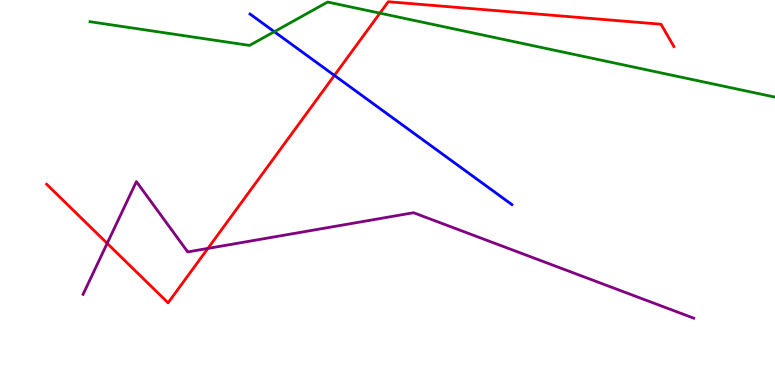[{'lines': ['blue', 'red'], 'intersections': [{'x': 4.31, 'y': 8.04}]}, {'lines': ['green', 'red'], 'intersections': [{'x': 4.9, 'y': 9.66}]}, {'lines': ['purple', 'red'], 'intersections': [{'x': 1.38, 'y': 3.68}, {'x': 2.68, 'y': 3.55}]}, {'lines': ['blue', 'green'], 'intersections': [{'x': 3.54, 'y': 9.18}]}, {'lines': ['blue', 'purple'], 'intersections': []}, {'lines': ['green', 'purple'], 'intersections': []}]